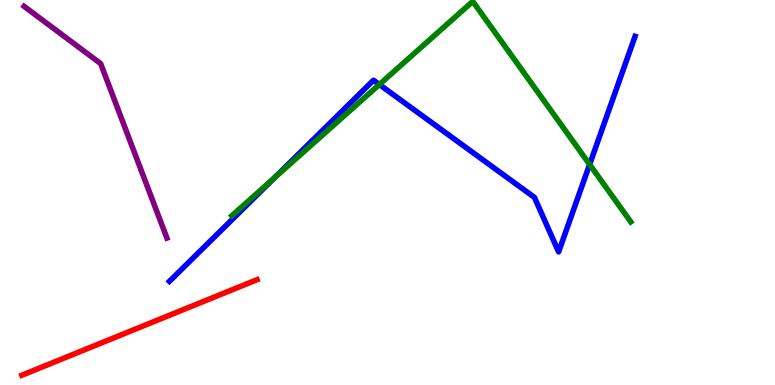[{'lines': ['blue', 'red'], 'intersections': []}, {'lines': ['green', 'red'], 'intersections': []}, {'lines': ['purple', 'red'], 'intersections': []}, {'lines': ['blue', 'green'], 'intersections': [{'x': 3.54, 'y': 5.39}, {'x': 4.89, 'y': 7.8}, {'x': 7.61, 'y': 5.73}]}, {'lines': ['blue', 'purple'], 'intersections': []}, {'lines': ['green', 'purple'], 'intersections': []}]